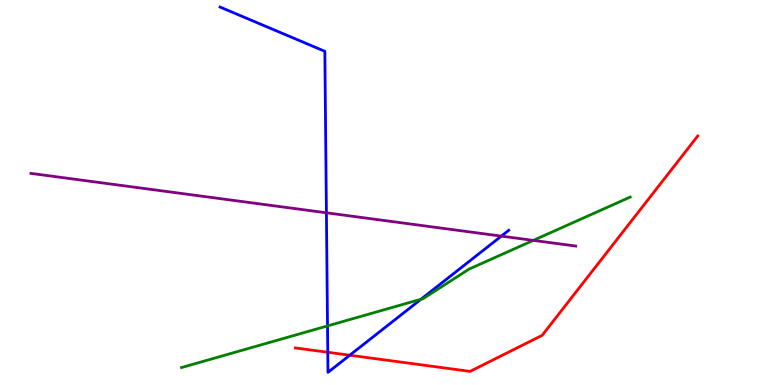[{'lines': ['blue', 'red'], 'intersections': [{'x': 4.23, 'y': 0.85}, {'x': 4.51, 'y': 0.773}]}, {'lines': ['green', 'red'], 'intersections': []}, {'lines': ['purple', 'red'], 'intersections': []}, {'lines': ['blue', 'green'], 'intersections': [{'x': 4.23, 'y': 1.53}, {'x': 5.43, 'y': 2.23}]}, {'lines': ['blue', 'purple'], 'intersections': [{'x': 4.21, 'y': 4.47}, {'x': 6.47, 'y': 3.87}]}, {'lines': ['green', 'purple'], 'intersections': [{'x': 6.88, 'y': 3.76}]}]